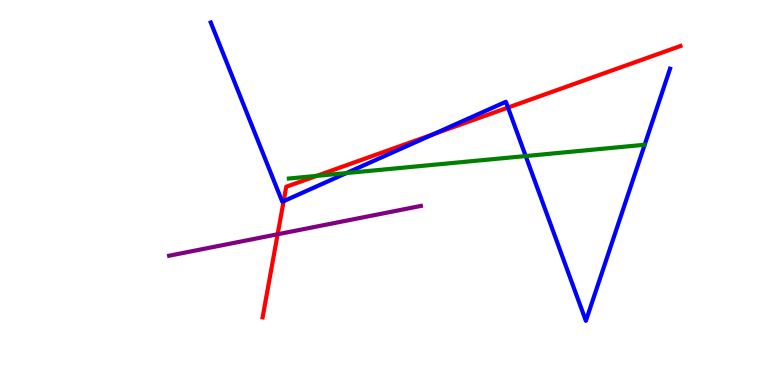[{'lines': ['blue', 'red'], 'intersections': [{'x': 3.66, 'y': 4.78}, {'x': 5.59, 'y': 6.51}, {'x': 6.55, 'y': 7.21}]}, {'lines': ['green', 'red'], 'intersections': [{'x': 4.09, 'y': 5.43}]}, {'lines': ['purple', 'red'], 'intersections': [{'x': 3.58, 'y': 3.92}]}, {'lines': ['blue', 'green'], 'intersections': [{'x': 4.47, 'y': 5.5}, {'x': 6.78, 'y': 5.95}]}, {'lines': ['blue', 'purple'], 'intersections': []}, {'lines': ['green', 'purple'], 'intersections': []}]